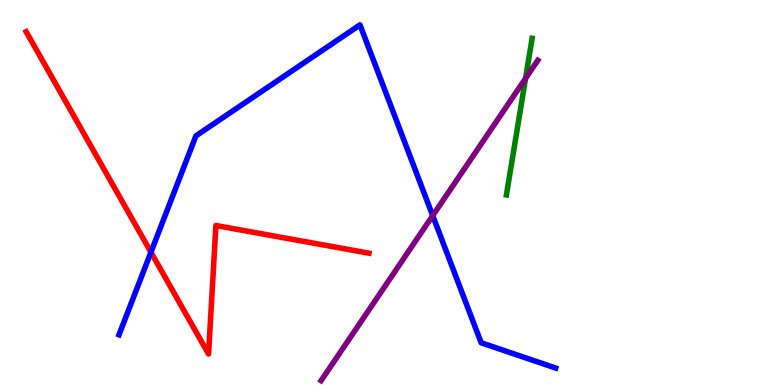[{'lines': ['blue', 'red'], 'intersections': [{'x': 1.95, 'y': 3.45}]}, {'lines': ['green', 'red'], 'intersections': []}, {'lines': ['purple', 'red'], 'intersections': []}, {'lines': ['blue', 'green'], 'intersections': []}, {'lines': ['blue', 'purple'], 'intersections': [{'x': 5.58, 'y': 4.4}]}, {'lines': ['green', 'purple'], 'intersections': [{'x': 6.78, 'y': 7.96}]}]